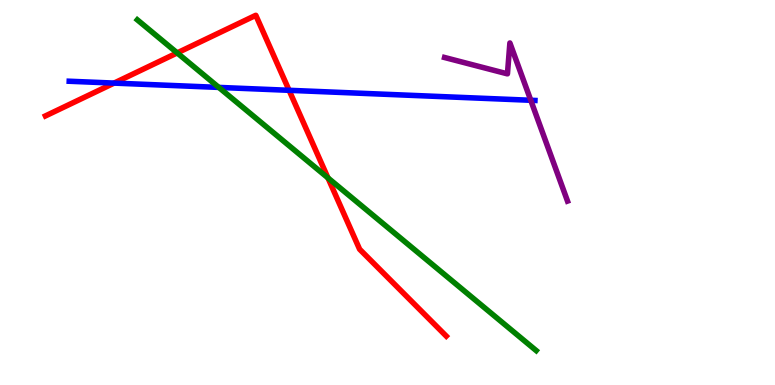[{'lines': ['blue', 'red'], 'intersections': [{'x': 1.47, 'y': 7.84}, {'x': 3.73, 'y': 7.65}]}, {'lines': ['green', 'red'], 'intersections': [{'x': 2.29, 'y': 8.63}, {'x': 4.23, 'y': 5.38}]}, {'lines': ['purple', 'red'], 'intersections': []}, {'lines': ['blue', 'green'], 'intersections': [{'x': 2.82, 'y': 7.73}]}, {'lines': ['blue', 'purple'], 'intersections': [{'x': 6.85, 'y': 7.4}]}, {'lines': ['green', 'purple'], 'intersections': []}]